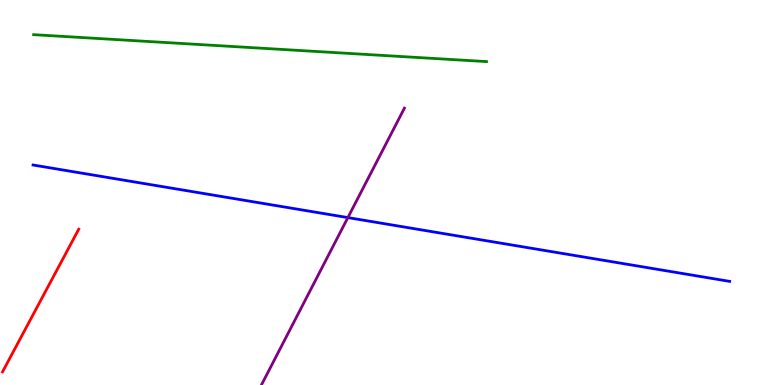[{'lines': ['blue', 'red'], 'intersections': []}, {'lines': ['green', 'red'], 'intersections': []}, {'lines': ['purple', 'red'], 'intersections': []}, {'lines': ['blue', 'green'], 'intersections': []}, {'lines': ['blue', 'purple'], 'intersections': [{'x': 4.49, 'y': 4.35}]}, {'lines': ['green', 'purple'], 'intersections': []}]